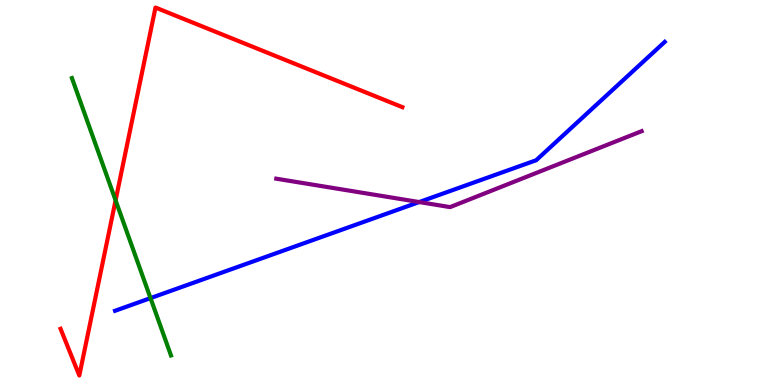[{'lines': ['blue', 'red'], 'intersections': []}, {'lines': ['green', 'red'], 'intersections': [{'x': 1.49, 'y': 4.8}]}, {'lines': ['purple', 'red'], 'intersections': []}, {'lines': ['blue', 'green'], 'intersections': [{'x': 1.94, 'y': 2.26}]}, {'lines': ['blue', 'purple'], 'intersections': [{'x': 5.41, 'y': 4.75}]}, {'lines': ['green', 'purple'], 'intersections': []}]